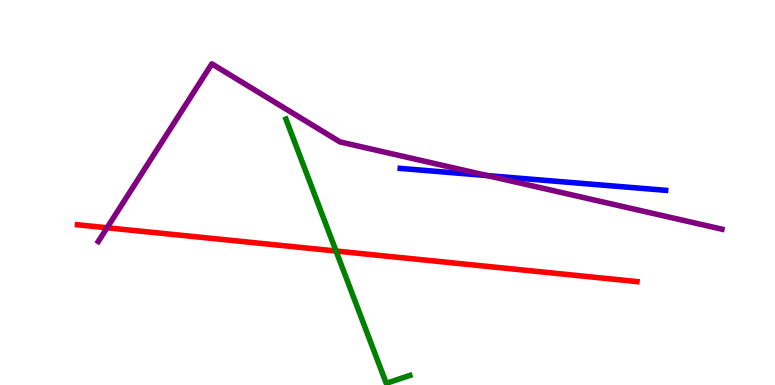[{'lines': ['blue', 'red'], 'intersections': []}, {'lines': ['green', 'red'], 'intersections': [{'x': 4.34, 'y': 3.48}]}, {'lines': ['purple', 'red'], 'intersections': [{'x': 1.38, 'y': 4.08}]}, {'lines': ['blue', 'green'], 'intersections': []}, {'lines': ['blue', 'purple'], 'intersections': [{'x': 6.29, 'y': 5.44}]}, {'lines': ['green', 'purple'], 'intersections': []}]